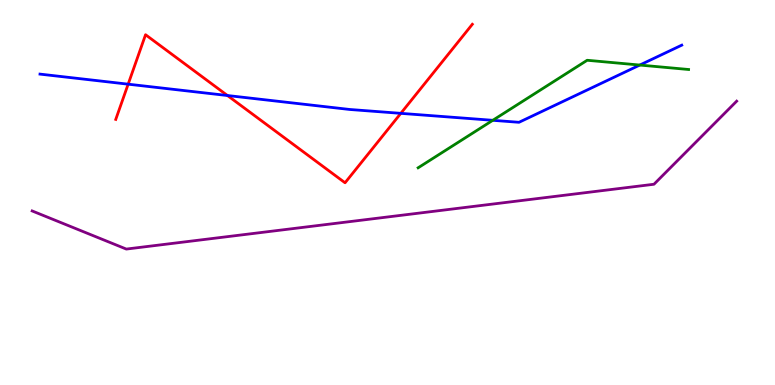[{'lines': ['blue', 'red'], 'intersections': [{'x': 1.65, 'y': 7.81}, {'x': 2.94, 'y': 7.52}, {'x': 5.17, 'y': 7.06}]}, {'lines': ['green', 'red'], 'intersections': []}, {'lines': ['purple', 'red'], 'intersections': []}, {'lines': ['blue', 'green'], 'intersections': [{'x': 6.36, 'y': 6.87}, {'x': 8.26, 'y': 8.31}]}, {'lines': ['blue', 'purple'], 'intersections': []}, {'lines': ['green', 'purple'], 'intersections': []}]